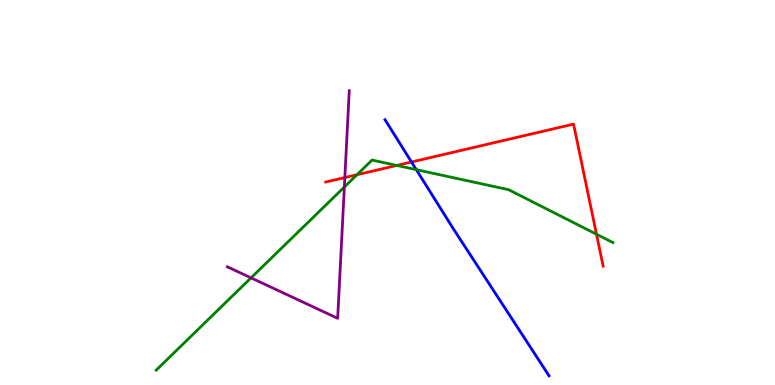[{'lines': ['blue', 'red'], 'intersections': [{'x': 5.31, 'y': 5.79}]}, {'lines': ['green', 'red'], 'intersections': [{'x': 4.61, 'y': 5.46}, {'x': 5.12, 'y': 5.7}, {'x': 7.7, 'y': 3.92}]}, {'lines': ['purple', 'red'], 'intersections': [{'x': 4.45, 'y': 5.39}]}, {'lines': ['blue', 'green'], 'intersections': [{'x': 5.37, 'y': 5.59}]}, {'lines': ['blue', 'purple'], 'intersections': []}, {'lines': ['green', 'purple'], 'intersections': [{'x': 3.24, 'y': 2.78}, {'x': 4.44, 'y': 5.14}]}]